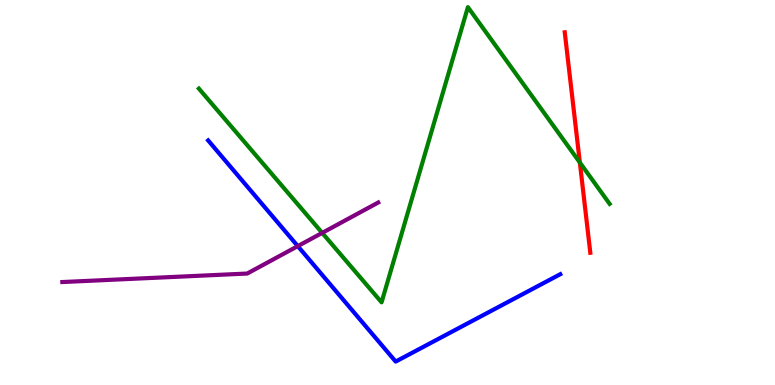[{'lines': ['blue', 'red'], 'intersections': []}, {'lines': ['green', 'red'], 'intersections': [{'x': 7.48, 'y': 5.78}]}, {'lines': ['purple', 'red'], 'intersections': []}, {'lines': ['blue', 'green'], 'intersections': []}, {'lines': ['blue', 'purple'], 'intersections': [{'x': 3.84, 'y': 3.61}]}, {'lines': ['green', 'purple'], 'intersections': [{'x': 4.16, 'y': 3.95}]}]